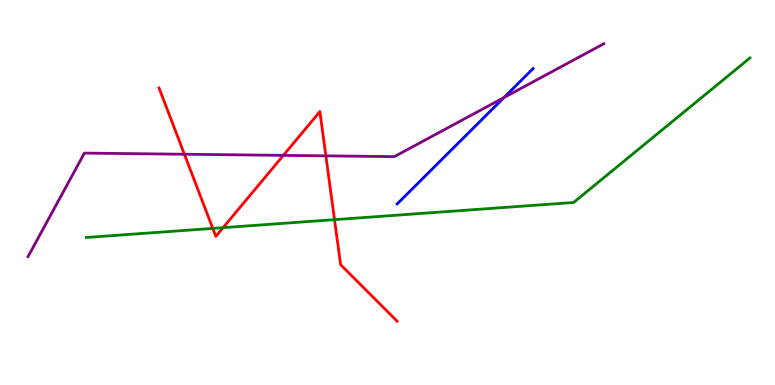[{'lines': ['blue', 'red'], 'intersections': []}, {'lines': ['green', 'red'], 'intersections': [{'x': 2.75, 'y': 4.07}, {'x': 2.88, 'y': 4.09}, {'x': 4.32, 'y': 4.29}]}, {'lines': ['purple', 'red'], 'intersections': [{'x': 2.38, 'y': 5.99}, {'x': 3.66, 'y': 5.96}, {'x': 4.2, 'y': 5.95}]}, {'lines': ['blue', 'green'], 'intersections': []}, {'lines': ['blue', 'purple'], 'intersections': [{'x': 6.5, 'y': 7.47}]}, {'lines': ['green', 'purple'], 'intersections': []}]